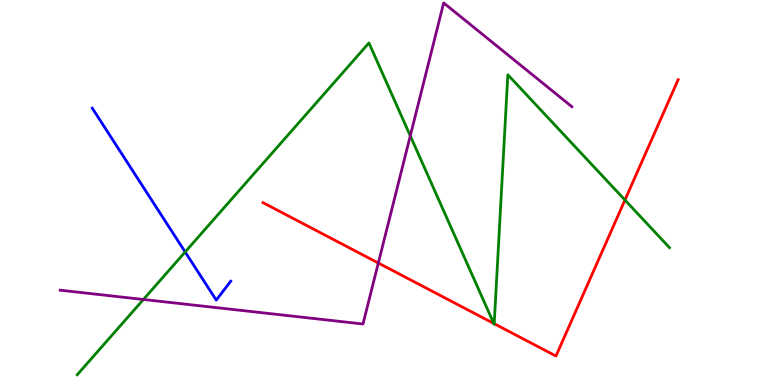[{'lines': ['blue', 'red'], 'intersections': []}, {'lines': ['green', 'red'], 'intersections': [{'x': 6.37, 'y': 1.6}, {'x': 6.38, 'y': 1.59}, {'x': 8.06, 'y': 4.8}]}, {'lines': ['purple', 'red'], 'intersections': [{'x': 4.88, 'y': 3.17}]}, {'lines': ['blue', 'green'], 'intersections': [{'x': 2.39, 'y': 3.46}]}, {'lines': ['blue', 'purple'], 'intersections': []}, {'lines': ['green', 'purple'], 'intersections': [{'x': 1.85, 'y': 2.22}, {'x': 5.29, 'y': 6.47}]}]